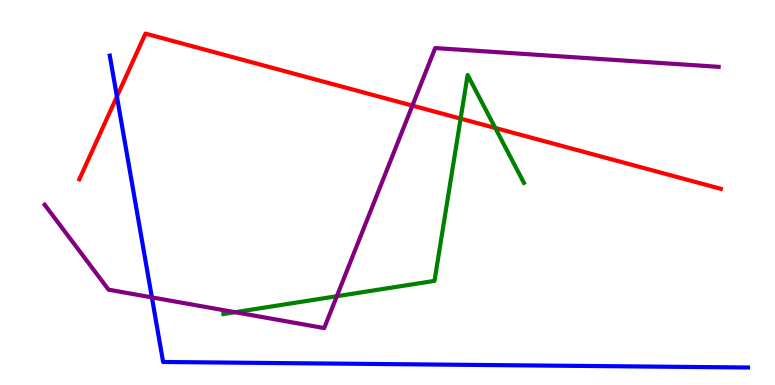[{'lines': ['blue', 'red'], 'intersections': [{'x': 1.51, 'y': 7.49}]}, {'lines': ['green', 'red'], 'intersections': [{'x': 5.94, 'y': 6.92}, {'x': 6.39, 'y': 6.68}]}, {'lines': ['purple', 'red'], 'intersections': [{'x': 5.32, 'y': 7.26}]}, {'lines': ['blue', 'green'], 'intersections': []}, {'lines': ['blue', 'purple'], 'intersections': [{'x': 1.96, 'y': 2.28}]}, {'lines': ['green', 'purple'], 'intersections': [{'x': 3.03, 'y': 1.89}, {'x': 4.35, 'y': 2.31}]}]